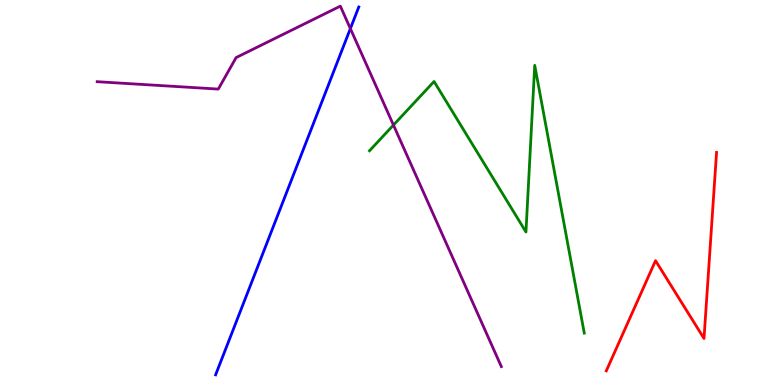[{'lines': ['blue', 'red'], 'intersections': []}, {'lines': ['green', 'red'], 'intersections': []}, {'lines': ['purple', 'red'], 'intersections': []}, {'lines': ['blue', 'green'], 'intersections': []}, {'lines': ['blue', 'purple'], 'intersections': [{'x': 4.52, 'y': 9.26}]}, {'lines': ['green', 'purple'], 'intersections': [{'x': 5.08, 'y': 6.75}]}]